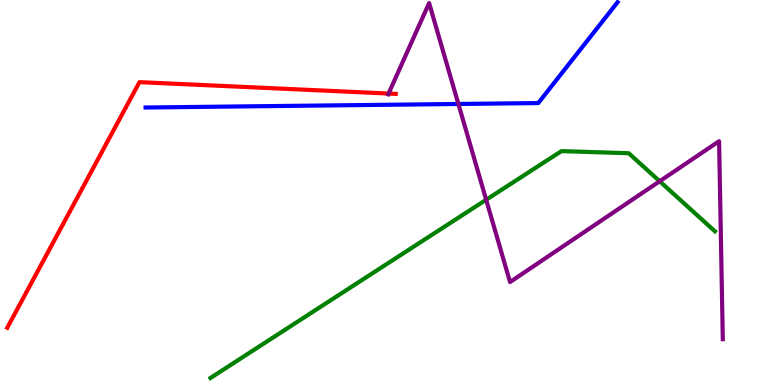[{'lines': ['blue', 'red'], 'intersections': []}, {'lines': ['green', 'red'], 'intersections': []}, {'lines': ['purple', 'red'], 'intersections': [{'x': 5.01, 'y': 7.57}]}, {'lines': ['blue', 'green'], 'intersections': []}, {'lines': ['blue', 'purple'], 'intersections': [{'x': 5.91, 'y': 7.3}]}, {'lines': ['green', 'purple'], 'intersections': [{'x': 6.27, 'y': 4.81}, {'x': 8.51, 'y': 5.29}]}]